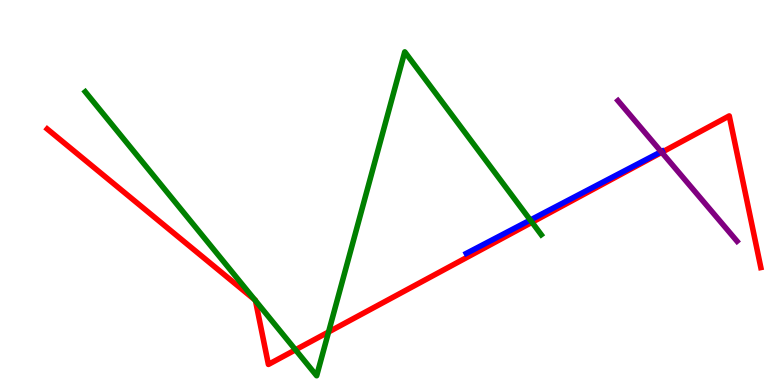[{'lines': ['blue', 'red'], 'intersections': []}, {'lines': ['green', 'red'], 'intersections': [{'x': 3.29, 'y': 2.22}, {'x': 3.3, 'y': 2.19}, {'x': 3.81, 'y': 0.914}, {'x': 4.24, 'y': 1.38}, {'x': 6.86, 'y': 4.23}]}, {'lines': ['purple', 'red'], 'intersections': [{'x': 8.54, 'y': 6.04}]}, {'lines': ['blue', 'green'], 'intersections': [{'x': 6.84, 'y': 4.28}]}, {'lines': ['blue', 'purple'], 'intersections': [{'x': 8.53, 'y': 6.06}]}, {'lines': ['green', 'purple'], 'intersections': []}]